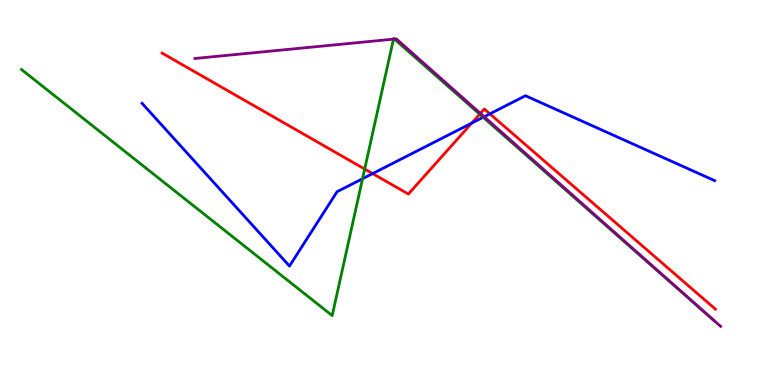[{'lines': ['blue', 'red'], 'intersections': [{'x': 4.81, 'y': 5.49}, {'x': 6.09, 'y': 6.8}, {'x': 6.32, 'y': 7.04}]}, {'lines': ['green', 'red'], 'intersections': [{'x': 4.71, 'y': 5.61}, {'x': 6.19, 'y': 7.03}]}, {'lines': ['purple', 'red'], 'intersections': [{'x': 6.2, 'y': 7.05}]}, {'lines': ['blue', 'green'], 'intersections': [{'x': 4.68, 'y': 5.36}, {'x': 6.23, 'y': 6.95}]}, {'lines': ['blue', 'purple'], 'intersections': [{'x': 6.25, 'y': 6.97}]}, {'lines': ['green', 'purple'], 'intersections': [{'x': 5.08, 'y': 8.98}, {'x': 5.09, 'y': 8.99}]}]